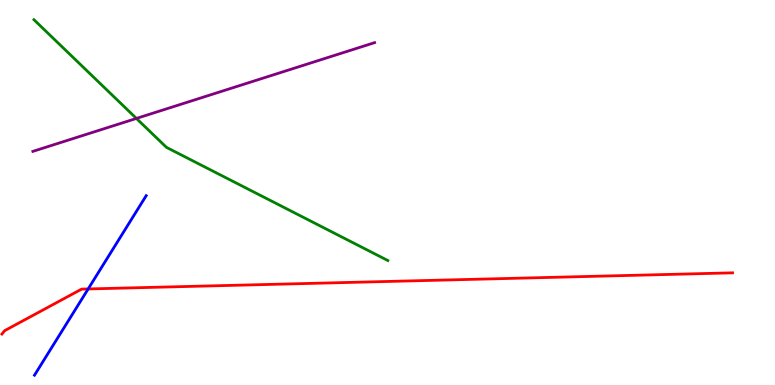[{'lines': ['blue', 'red'], 'intersections': [{'x': 1.14, 'y': 2.49}]}, {'lines': ['green', 'red'], 'intersections': []}, {'lines': ['purple', 'red'], 'intersections': []}, {'lines': ['blue', 'green'], 'intersections': []}, {'lines': ['blue', 'purple'], 'intersections': []}, {'lines': ['green', 'purple'], 'intersections': [{'x': 1.76, 'y': 6.92}]}]